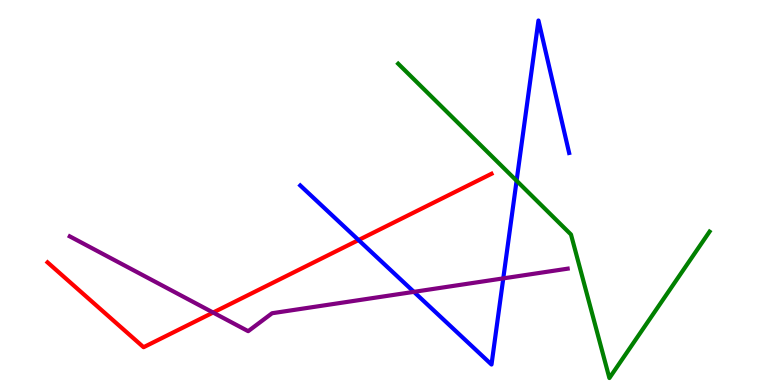[{'lines': ['blue', 'red'], 'intersections': [{'x': 4.63, 'y': 3.76}]}, {'lines': ['green', 'red'], 'intersections': []}, {'lines': ['purple', 'red'], 'intersections': [{'x': 2.75, 'y': 1.88}]}, {'lines': ['blue', 'green'], 'intersections': [{'x': 6.67, 'y': 5.31}]}, {'lines': ['blue', 'purple'], 'intersections': [{'x': 5.34, 'y': 2.42}, {'x': 6.49, 'y': 2.77}]}, {'lines': ['green', 'purple'], 'intersections': []}]